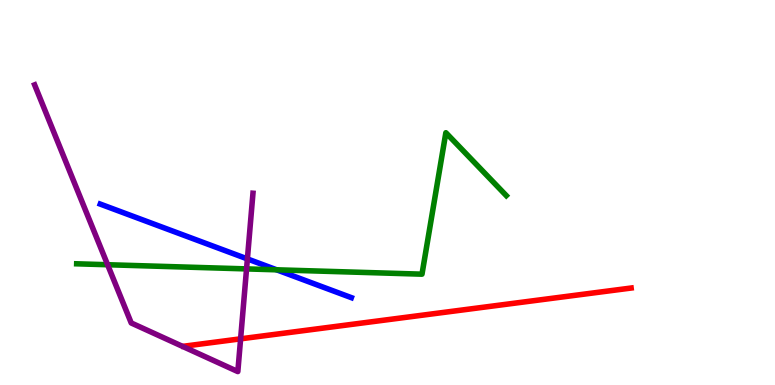[{'lines': ['blue', 'red'], 'intersections': []}, {'lines': ['green', 'red'], 'intersections': []}, {'lines': ['purple', 'red'], 'intersections': [{'x': 3.1, 'y': 1.2}]}, {'lines': ['blue', 'green'], 'intersections': [{'x': 3.57, 'y': 2.99}]}, {'lines': ['blue', 'purple'], 'intersections': [{'x': 3.19, 'y': 3.28}]}, {'lines': ['green', 'purple'], 'intersections': [{'x': 1.39, 'y': 3.12}, {'x': 3.18, 'y': 3.02}]}]